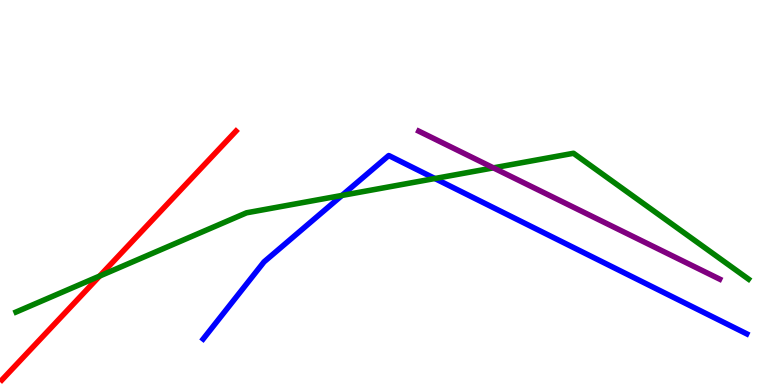[{'lines': ['blue', 'red'], 'intersections': []}, {'lines': ['green', 'red'], 'intersections': [{'x': 1.29, 'y': 2.83}]}, {'lines': ['purple', 'red'], 'intersections': []}, {'lines': ['blue', 'green'], 'intersections': [{'x': 4.41, 'y': 4.92}, {'x': 5.61, 'y': 5.36}]}, {'lines': ['blue', 'purple'], 'intersections': []}, {'lines': ['green', 'purple'], 'intersections': [{'x': 6.37, 'y': 5.64}]}]